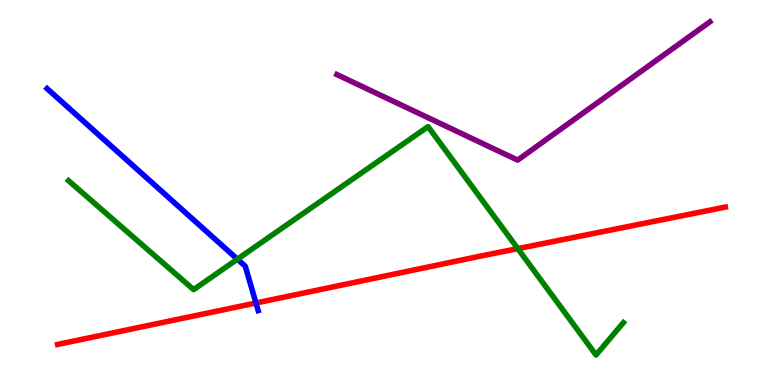[{'lines': ['blue', 'red'], 'intersections': [{'x': 3.3, 'y': 2.13}]}, {'lines': ['green', 'red'], 'intersections': [{'x': 6.68, 'y': 3.54}]}, {'lines': ['purple', 'red'], 'intersections': []}, {'lines': ['blue', 'green'], 'intersections': [{'x': 3.06, 'y': 3.27}]}, {'lines': ['blue', 'purple'], 'intersections': []}, {'lines': ['green', 'purple'], 'intersections': []}]